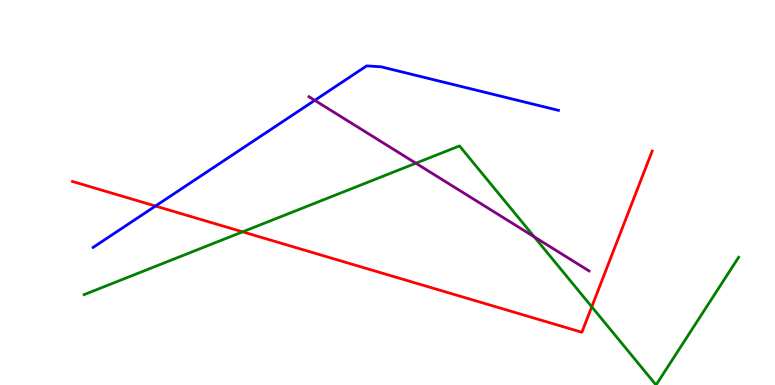[{'lines': ['blue', 'red'], 'intersections': [{'x': 2.01, 'y': 4.65}]}, {'lines': ['green', 'red'], 'intersections': [{'x': 3.13, 'y': 3.98}, {'x': 7.64, 'y': 2.03}]}, {'lines': ['purple', 'red'], 'intersections': []}, {'lines': ['blue', 'green'], 'intersections': []}, {'lines': ['blue', 'purple'], 'intersections': [{'x': 4.06, 'y': 7.39}]}, {'lines': ['green', 'purple'], 'intersections': [{'x': 5.37, 'y': 5.76}, {'x': 6.89, 'y': 3.85}]}]